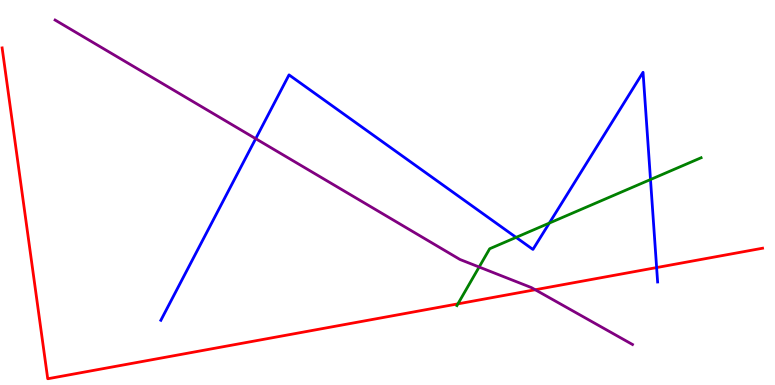[{'lines': ['blue', 'red'], 'intersections': [{'x': 8.47, 'y': 3.05}]}, {'lines': ['green', 'red'], 'intersections': [{'x': 5.91, 'y': 2.11}]}, {'lines': ['purple', 'red'], 'intersections': [{'x': 6.91, 'y': 2.47}]}, {'lines': ['blue', 'green'], 'intersections': [{'x': 6.66, 'y': 3.83}, {'x': 7.09, 'y': 4.21}, {'x': 8.39, 'y': 5.34}]}, {'lines': ['blue', 'purple'], 'intersections': [{'x': 3.3, 'y': 6.4}]}, {'lines': ['green', 'purple'], 'intersections': [{'x': 6.18, 'y': 3.06}]}]